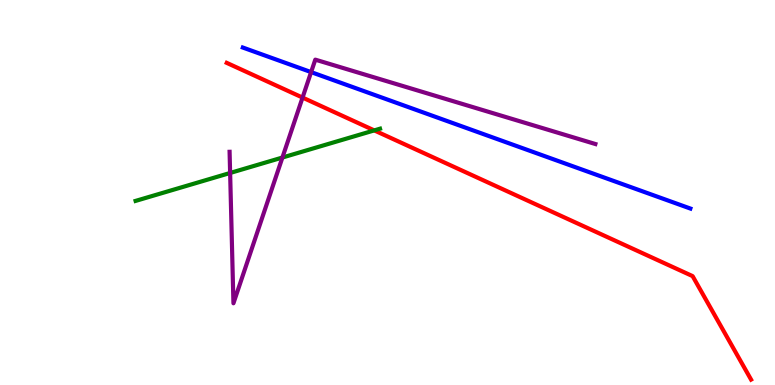[{'lines': ['blue', 'red'], 'intersections': []}, {'lines': ['green', 'red'], 'intersections': [{'x': 4.83, 'y': 6.61}]}, {'lines': ['purple', 'red'], 'intersections': [{'x': 3.9, 'y': 7.47}]}, {'lines': ['blue', 'green'], 'intersections': []}, {'lines': ['blue', 'purple'], 'intersections': [{'x': 4.01, 'y': 8.13}]}, {'lines': ['green', 'purple'], 'intersections': [{'x': 2.97, 'y': 5.51}, {'x': 3.64, 'y': 5.91}]}]